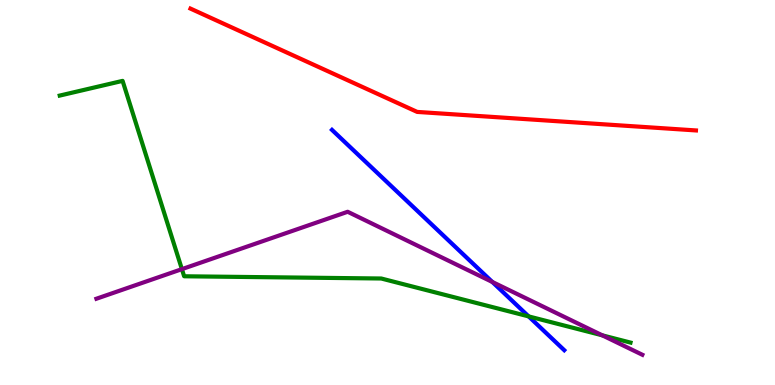[{'lines': ['blue', 'red'], 'intersections': []}, {'lines': ['green', 'red'], 'intersections': []}, {'lines': ['purple', 'red'], 'intersections': []}, {'lines': ['blue', 'green'], 'intersections': [{'x': 6.82, 'y': 1.78}]}, {'lines': ['blue', 'purple'], 'intersections': [{'x': 6.35, 'y': 2.68}]}, {'lines': ['green', 'purple'], 'intersections': [{'x': 2.35, 'y': 3.01}, {'x': 7.77, 'y': 1.29}]}]